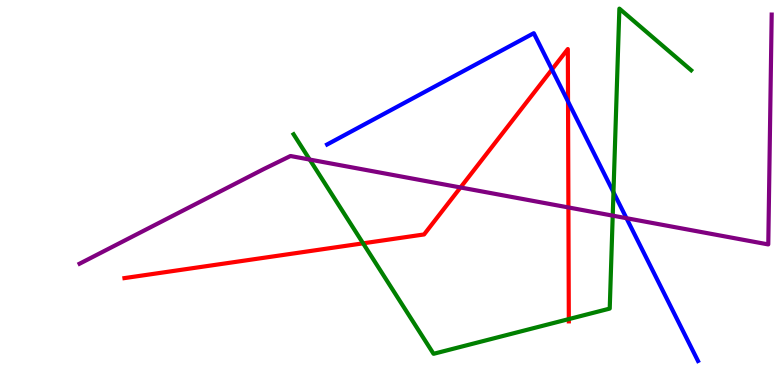[{'lines': ['blue', 'red'], 'intersections': [{'x': 7.12, 'y': 8.2}, {'x': 7.33, 'y': 7.36}]}, {'lines': ['green', 'red'], 'intersections': [{'x': 4.69, 'y': 3.68}, {'x': 7.34, 'y': 1.71}]}, {'lines': ['purple', 'red'], 'intersections': [{'x': 5.94, 'y': 5.13}, {'x': 7.33, 'y': 4.61}]}, {'lines': ['blue', 'green'], 'intersections': [{'x': 7.92, 'y': 5.01}]}, {'lines': ['blue', 'purple'], 'intersections': [{'x': 8.08, 'y': 4.33}]}, {'lines': ['green', 'purple'], 'intersections': [{'x': 4.0, 'y': 5.86}, {'x': 7.91, 'y': 4.4}]}]